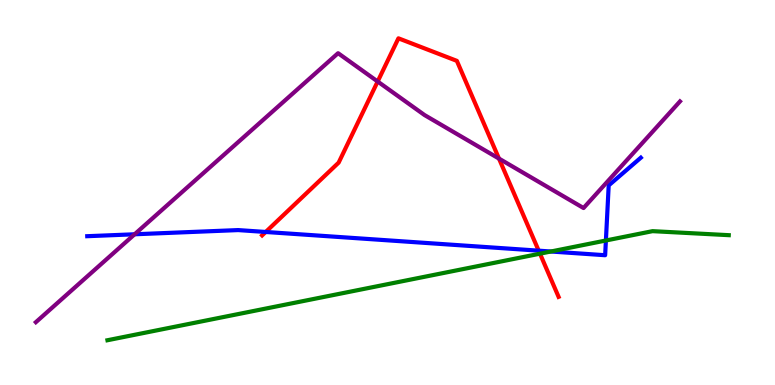[{'lines': ['blue', 'red'], 'intersections': [{'x': 3.43, 'y': 3.97}, {'x': 6.95, 'y': 3.49}]}, {'lines': ['green', 'red'], 'intersections': [{'x': 6.97, 'y': 3.41}]}, {'lines': ['purple', 'red'], 'intersections': [{'x': 4.87, 'y': 7.88}, {'x': 6.44, 'y': 5.88}]}, {'lines': ['blue', 'green'], 'intersections': [{'x': 7.11, 'y': 3.47}, {'x': 7.82, 'y': 3.75}]}, {'lines': ['blue', 'purple'], 'intersections': [{'x': 1.74, 'y': 3.91}]}, {'lines': ['green', 'purple'], 'intersections': []}]